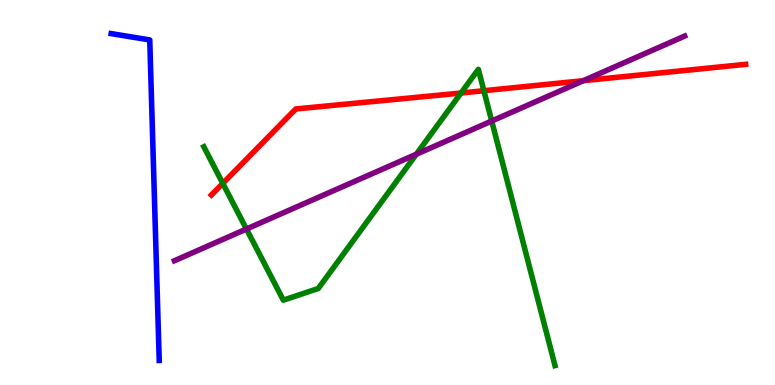[{'lines': ['blue', 'red'], 'intersections': []}, {'lines': ['green', 'red'], 'intersections': [{'x': 2.87, 'y': 5.24}, {'x': 5.95, 'y': 7.58}, {'x': 6.24, 'y': 7.64}]}, {'lines': ['purple', 'red'], 'intersections': [{'x': 7.53, 'y': 7.9}]}, {'lines': ['blue', 'green'], 'intersections': []}, {'lines': ['blue', 'purple'], 'intersections': []}, {'lines': ['green', 'purple'], 'intersections': [{'x': 3.18, 'y': 4.05}, {'x': 5.37, 'y': 5.99}, {'x': 6.34, 'y': 6.86}]}]